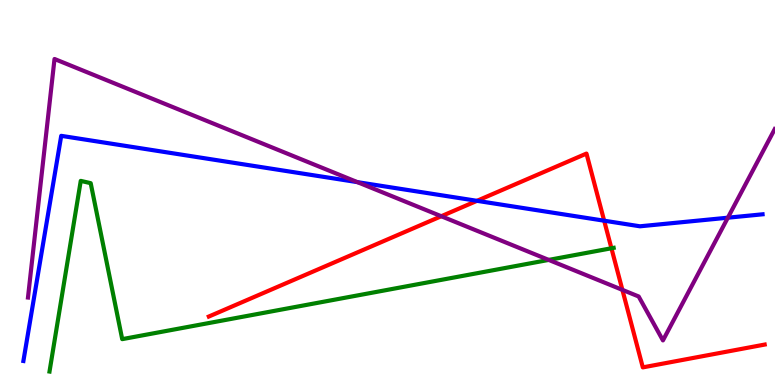[{'lines': ['blue', 'red'], 'intersections': [{'x': 6.15, 'y': 4.78}, {'x': 7.8, 'y': 4.27}]}, {'lines': ['green', 'red'], 'intersections': [{'x': 7.89, 'y': 3.55}]}, {'lines': ['purple', 'red'], 'intersections': [{'x': 5.69, 'y': 4.38}, {'x': 8.03, 'y': 2.47}]}, {'lines': ['blue', 'green'], 'intersections': []}, {'lines': ['blue', 'purple'], 'intersections': [{'x': 4.61, 'y': 5.27}, {'x': 9.39, 'y': 4.35}]}, {'lines': ['green', 'purple'], 'intersections': [{'x': 7.08, 'y': 3.25}]}]